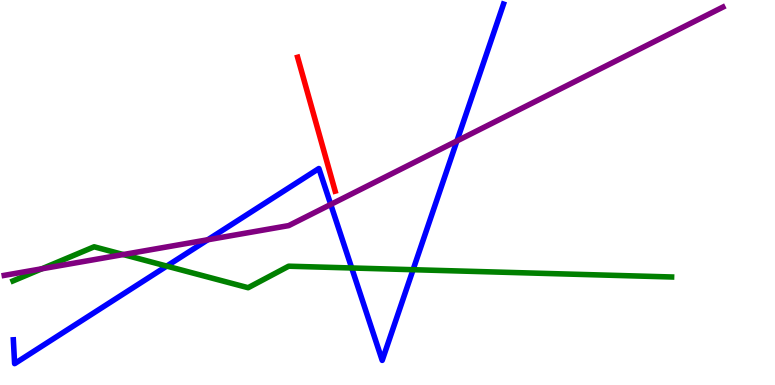[{'lines': ['blue', 'red'], 'intersections': []}, {'lines': ['green', 'red'], 'intersections': []}, {'lines': ['purple', 'red'], 'intersections': []}, {'lines': ['blue', 'green'], 'intersections': [{'x': 2.15, 'y': 3.09}, {'x': 4.54, 'y': 3.04}, {'x': 5.33, 'y': 2.99}]}, {'lines': ['blue', 'purple'], 'intersections': [{'x': 2.68, 'y': 3.77}, {'x': 4.27, 'y': 4.69}, {'x': 5.9, 'y': 6.34}]}, {'lines': ['green', 'purple'], 'intersections': [{'x': 0.54, 'y': 3.02}, {'x': 1.59, 'y': 3.39}]}]